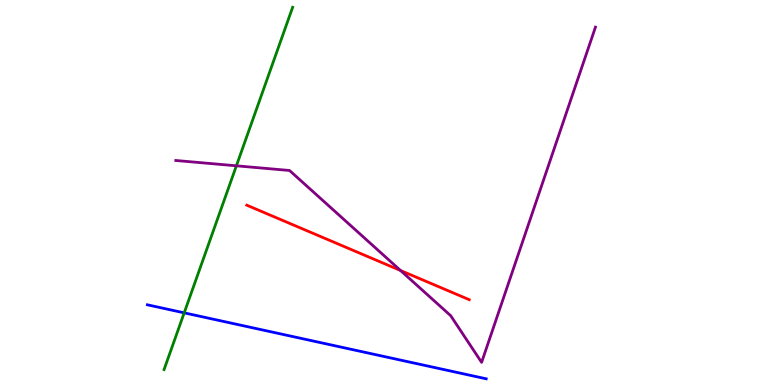[{'lines': ['blue', 'red'], 'intersections': []}, {'lines': ['green', 'red'], 'intersections': []}, {'lines': ['purple', 'red'], 'intersections': [{'x': 5.17, 'y': 2.97}]}, {'lines': ['blue', 'green'], 'intersections': [{'x': 2.38, 'y': 1.87}]}, {'lines': ['blue', 'purple'], 'intersections': []}, {'lines': ['green', 'purple'], 'intersections': [{'x': 3.05, 'y': 5.69}]}]